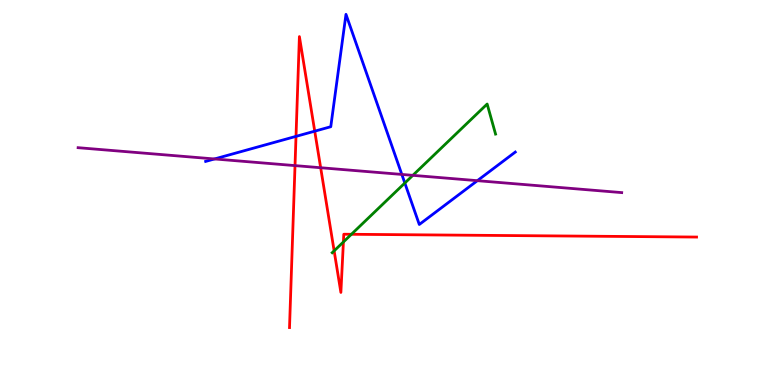[{'lines': ['blue', 'red'], 'intersections': [{'x': 3.82, 'y': 6.46}, {'x': 4.06, 'y': 6.59}]}, {'lines': ['green', 'red'], 'intersections': [{'x': 4.31, 'y': 3.48}, {'x': 4.43, 'y': 3.72}, {'x': 4.53, 'y': 3.91}]}, {'lines': ['purple', 'red'], 'intersections': [{'x': 3.81, 'y': 5.7}, {'x': 4.14, 'y': 5.64}]}, {'lines': ['blue', 'green'], 'intersections': [{'x': 5.22, 'y': 5.25}]}, {'lines': ['blue', 'purple'], 'intersections': [{'x': 2.77, 'y': 5.87}, {'x': 5.18, 'y': 5.47}, {'x': 6.16, 'y': 5.31}]}, {'lines': ['green', 'purple'], 'intersections': [{'x': 5.33, 'y': 5.45}]}]